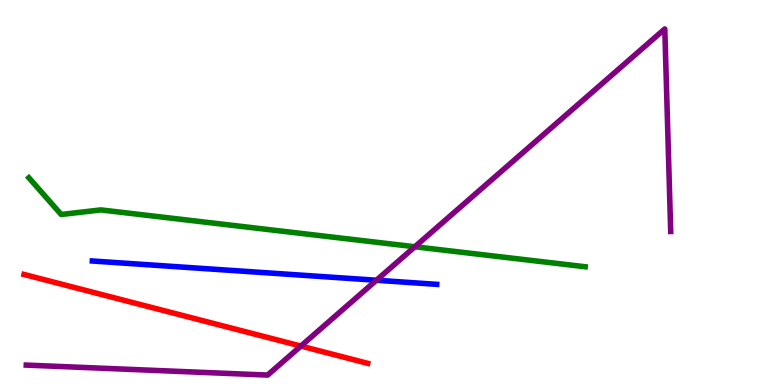[{'lines': ['blue', 'red'], 'intersections': []}, {'lines': ['green', 'red'], 'intersections': []}, {'lines': ['purple', 'red'], 'intersections': [{'x': 3.88, 'y': 1.01}]}, {'lines': ['blue', 'green'], 'intersections': []}, {'lines': ['blue', 'purple'], 'intersections': [{'x': 4.86, 'y': 2.72}]}, {'lines': ['green', 'purple'], 'intersections': [{'x': 5.35, 'y': 3.59}]}]